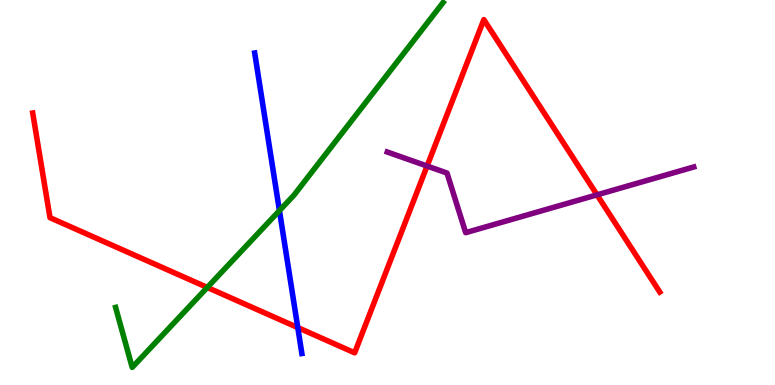[{'lines': ['blue', 'red'], 'intersections': [{'x': 3.84, 'y': 1.49}]}, {'lines': ['green', 'red'], 'intersections': [{'x': 2.67, 'y': 2.53}]}, {'lines': ['purple', 'red'], 'intersections': [{'x': 5.51, 'y': 5.69}, {'x': 7.7, 'y': 4.94}]}, {'lines': ['blue', 'green'], 'intersections': [{'x': 3.61, 'y': 4.53}]}, {'lines': ['blue', 'purple'], 'intersections': []}, {'lines': ['green', 'purple'], 'intersections': []}]